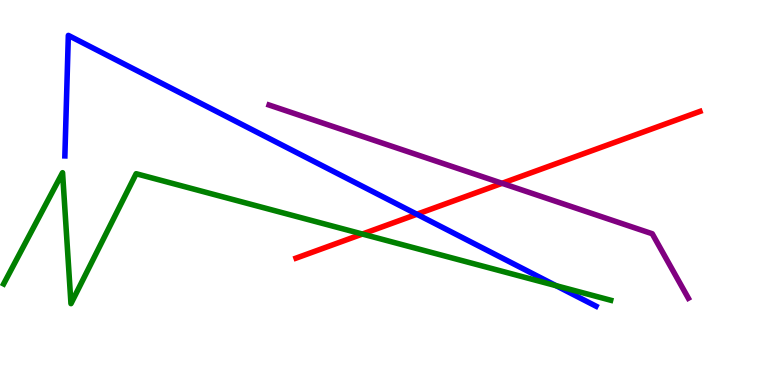[{'lines': ['blue', 'red'], 'intersections': [{'x': 5.38, 'y': 4.44}]}, {'lines': ['green', 'red'], 'intersections': [{'x': 4.68, 'y': 3.92}]}, {'lines': ['purple', 'red'], 'intersections': [{'x': 6.48, 'y': 5.24}]}, {'lines': ['blue', 'green'], 'intersections': [{'x': 7.17, 'y': 2.58}]}, {'lines': ['blue', 'purple'], 'intersections': []}, {'lines': ['green', 'purple'], 'intersections': []}]